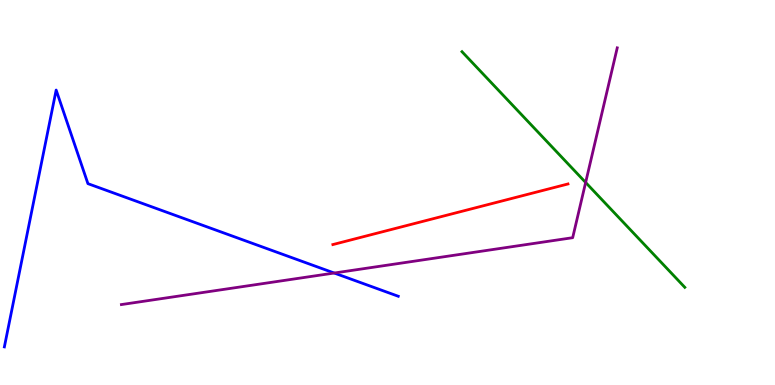[{'lines': ['blue', 'red'], 'intersections': []}, {'lines': ['green', 'red'], 'intersections': []}, {'lines': ['purple', 'red'], 'intersections': []}, {'lines': ['blue', 'green'], 'intersections': []}, {'lines': ['blue', 'purple'], 'intersections': [{'x': 4.31, 'y': 2.91}]}, {'lines': ['green', 'purple'], 'intersections': [{'x': 7.56, 'y': 5.26}]}]